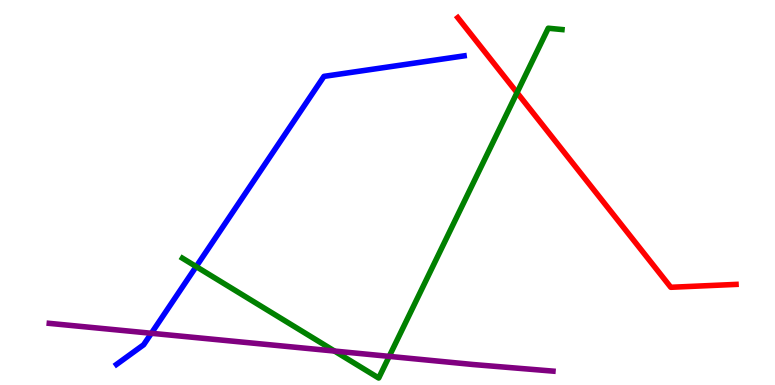[{'lines': ['blue', 'red'], 'intersections': []}, {'lines': ['green', 'red'], 'intersections': [{'x': 6.67, 'y': 7.59}]}, {'lines': ['purple', 'red'], 'intersections': []}, {'lines': ['blue', 'green'], 'intersections': [{'x': 2.53, 'y': 3.08}]}, {'lines': ['blue', 'purple'], 'intersections': [{'x': 1.95, 'y': 1.34}]}, {'lines': ['green', 'purple'], 'intersections': [{'x': 4.32, 'y': 0.882}, {'x': 5.02, 'y': 0.744}]}]